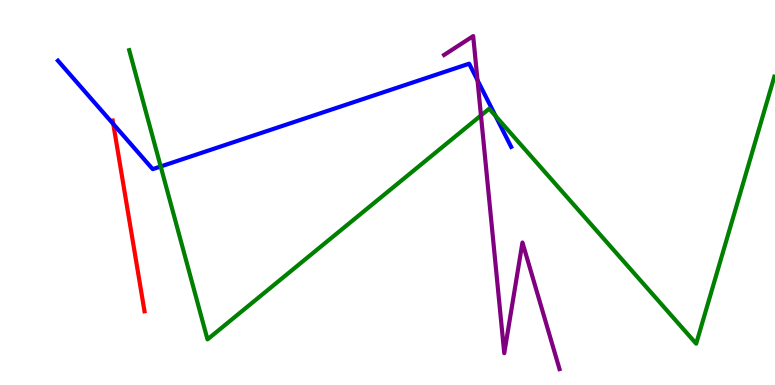[{'lines': ['blue', 'red'], 'intersections': [{'x': 1.46, 'y': 6.78}]}, {'lines': ['green', 'red'], 'intersections': []}, {'lines': ['purple', 'red'], 'intersections': []}, {'lines': ['blue', 'green'], 'intersections': [{'x': 2.07, 'y': 5.68}, {'x': 6.39, 'y': 6.99}]}, {'lines': ['blue', 'purple'], 'intersections': [{'x': 6.16, 'y': 7.92}]}, {'lines': ['green', 'purple'], 'intersections': [{'x': 6.21, 'y': 7.0}]}]